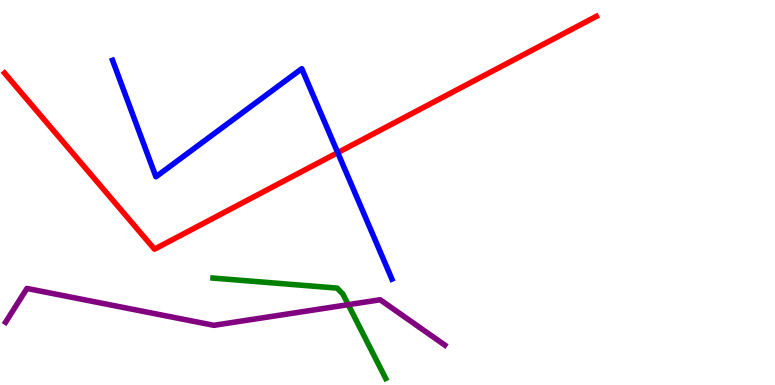[{'lines': ['blue', 'red'], 'intersections': [{'x': 4.36, 'y': 6.04}]}, {'lines': ['green', 'red'], 'intersections': []}, {'lines': ['purple', 'red'], 'intersections': []}, {'lines': ['blue', 'green'], 'intersections': []}, {'lines': ['blue', 'purple'], 'intersections': []}, {'lines': ['green', 'purple'], 'intersections': [{'x': 4.49, 'y': 2.09}]}]